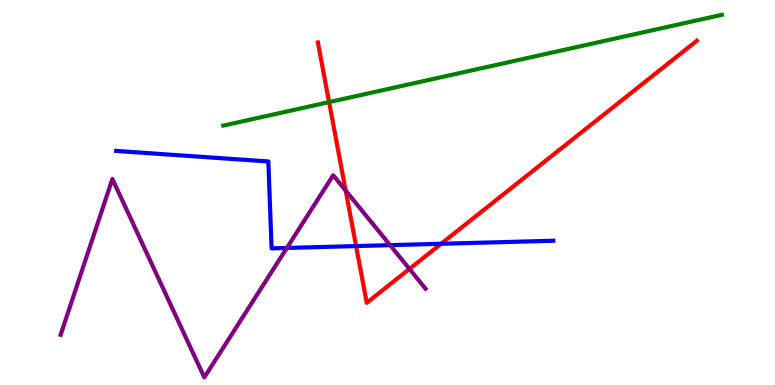[{'lines': ['blue', 'red'], 'intersections': [{'x': 4.59, 'y': 3.61}, {'x': 5.69, 'y': 3.67}]}, {'lines': ['green', 'red'], 'intersections': [{'x': 4.25, 'y': 7.35}]}, {'lines': ['purple', 'red'], 'intersections': [{'x': 4.46, 'y': 5.05}, {'x': 5.28, 'y': 3.01}]}, {'lines': ['blue', 'green'], 'intersections': []}, {'lines': ['blue', 'purple'], 'intersections': [{'x': 3.7, 'y': 3.56}, {'x': 5.03, 'y': 3.63}]}, {'lines': ['green', 'purple'], 'intersections': []}]